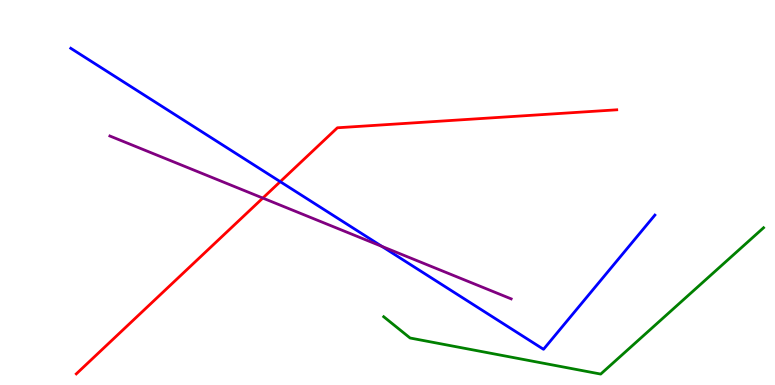[{'lines': ['blue', 'red'], 'intersections': [{'x': 3.62, 'y': 5.28}]}, {'lines': ['green', 'red'], 'intersections': []}, {'lines': ['purple', 'red'], 'intersections': [{'x': 3.39, 'y': 4.86}]}, {'lines': ['blue', 'green'], 'intersections': []}, {'lines': ['blue', 'purple'], 'intersections': [{'x': 4.93, 'y': 3.6}]}, {'lines': ['green', 'purple'], 'intersections': []}]